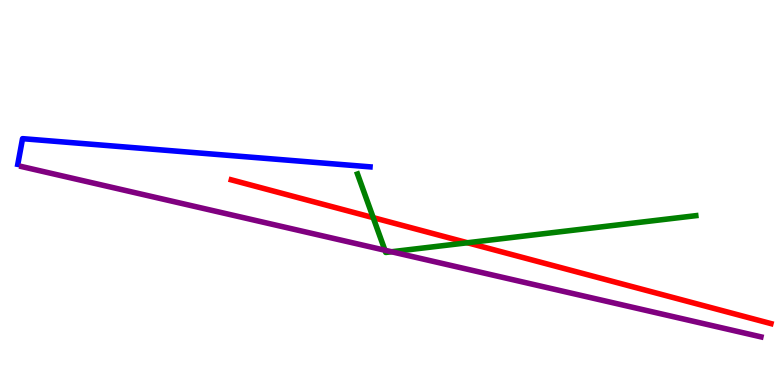[{'lines': ['blue', 'red'], 'intersections': []}, {'lines': ['green', 'red'], 'intersections': [{'x': 4.82, 'y': 4.35}, {'x': 6.03, 'y': 3.69}]}, {'lines': ['purple', 'red'], 'intersections': []}, {'lines': ['blue', 'green'], 'intersections': []}, {'lines': ['blue', 'purple'], 'intersections': []}, {'lines': ['green', 'purple'], 'intersections': [{'x': 4.97, 'y': 3.5}, {'x': 5.05, 'y': 3.46}]}]